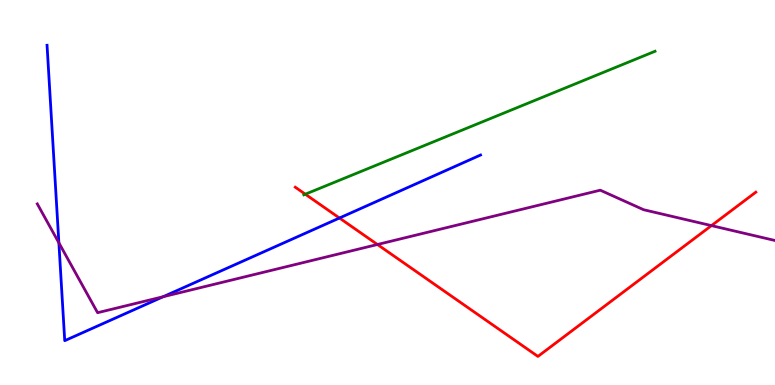[{'lines': ['blue', 'red'], 'intersections': [{'x': 4.38, 'y': 4.34}]}, {'lines': ['green', 'red'], 'intersections': [{'x': 3.94, 'y': 4.96}]}, {'lines': ['purple', 'red'], 'intersections': [{'x': 4.87, 'y': 3.65}, {'x': 9.18, 'y': 4.14}]}, {'lines': ['blue', 'green'], 'intersections': []}, {'lines': ['blue', 'purple'], 'intersections': [{'x': 0.76, 'y': 3.69}, {'x': 2.11, 'y': 2.29}]}, {'lines': ['green', 'purple'], 'intersections': []}]